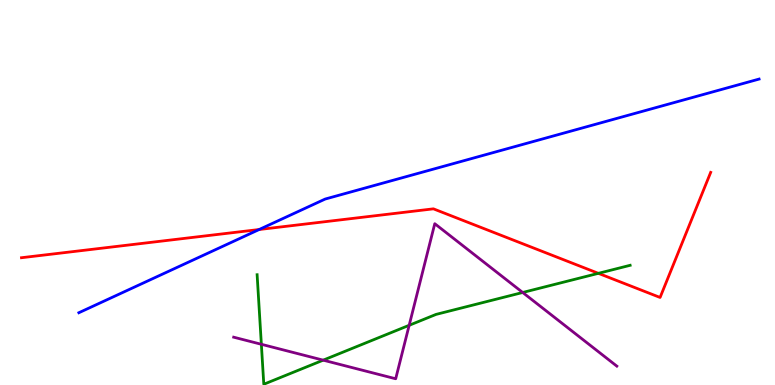[{'lines': ['blue', 'red'], 'intersections': [{'x': 3.34, 'y': 4.04}]}, {'lines': ['green', 'red'], 'intersections': [{'x': 7.72, 'y': 2.9}]}, {'lines': ['purple', 'red'], 'intersections': []}, {'lines': ['blue', 'green'], 'intersections': []}, {'lines': ['blue', 'purple'], 'intersections': []}, {'lines': ['green', 'purple'], 'intersections': [{'x': 3.37, 'y': 1.06}, {'x': 4.17, 'y': 0.645}, {'x': 5.28, 'y': 1.55}, {'x': 6.74, 'y': 2.4}]}]